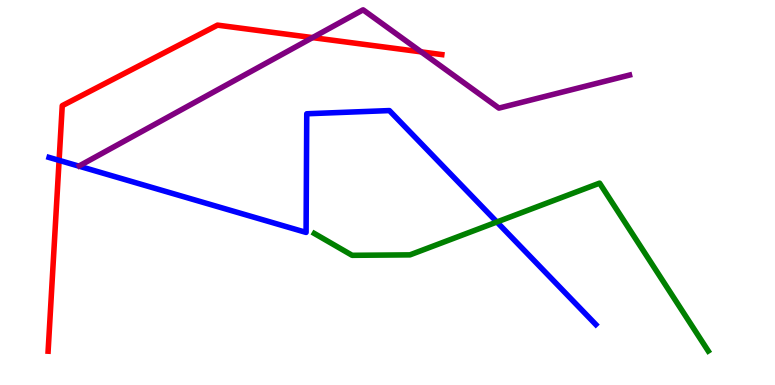[{'lines': ['blue', 'red'], 'intersections': [{'x': 0.763, 'y': 5.83}]}, {'lines': ['green', 'red'], 'intersections': []}, {'lines': ['purple', 'red'], 'intersections': [{'x': 4.03, 'y': 9.02}, {'x': 5.43, 'y': 8.65}]}, {'lines': ['blue', 'green'], 'intersections': [{'x': 6.41, 'y': 4.23}]}, {'lines': ['blue', 'purple'], 'intersections': []}, {'lines': ['green', 'purple'], 'intersections': []}]